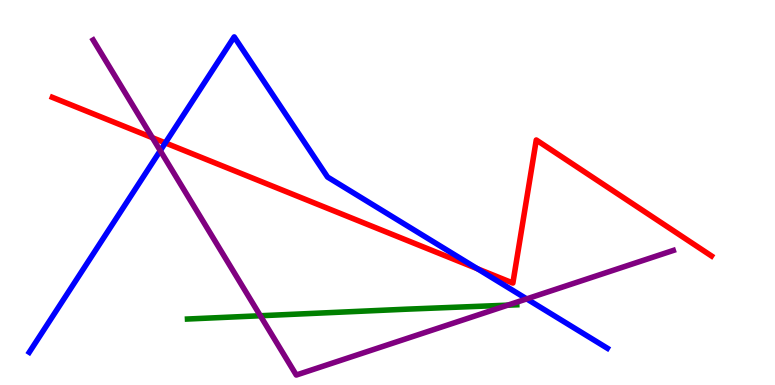[{'lines': ['blue', 'red'], 'intersections': [{'x': 2.13, 'y': 6.29}, {'x': 6.16, 'y': 3.02}]}, {'lines': ['green', 'red'], 'intersections': []}, {'lines': ['purple', 'red'], 'intersections': [{'x': 1.97, 'y': 6.42}]}, {'lines': ['blue', 'green'], 'intersections': []}, {'lines': ['blue', 'purple'], 'intersections': [{'x': 2.07, 'y': 6.09}, {'x': 6.8, 'y': 2.24}]}, {'lines': ['green', 'purple'], 'intersections': [{'x': 3.36, 'y': 1.8}, {'x': 6.55, 'y': 2.07}]}]